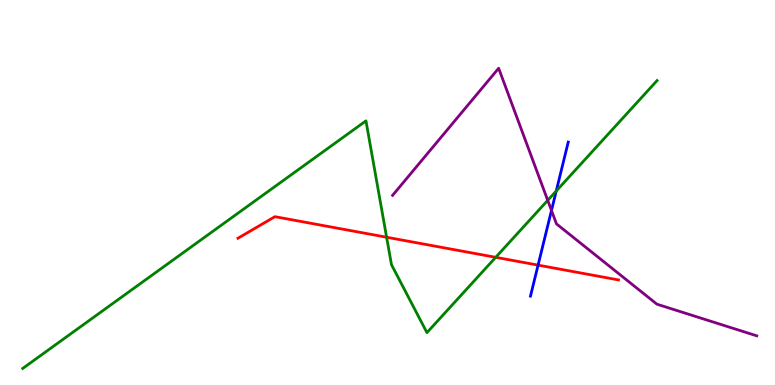[{'lines': ['blue', 'red'], 'intersections': [{'x': 6.94, 'y': 3.11}]}, {'lines': ['green', 'red'], 'intersections': [{'x': 4.99, 'y': 3.84}, {'x': 6.4, 'y': 3.32}]}, {'lines': ['purple', 'red'], 'intersections': []}, {'lines': ['blue', 'green'], 'intersections': [{'x': 7.18, 'y': 5.04}]}, {'lines': ['blue', 'purple'], 'intersections': [{'x': 7.12, 'y': 4.53}]}, {'lines': ['green', 'purple'], 'intersections': [{'x': 7.07, 'y': 4.8}]}]